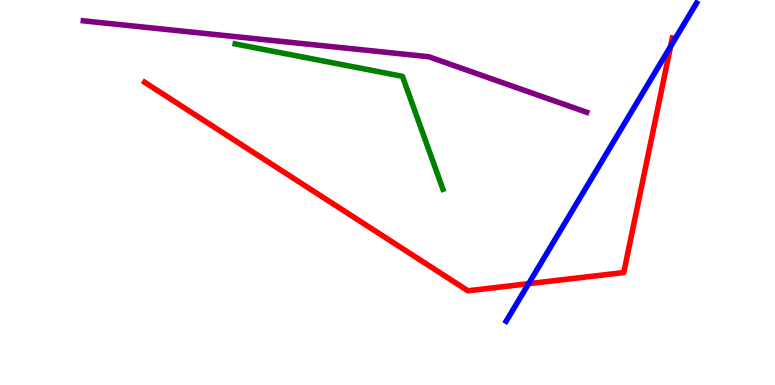[{'lines': ['blue', 'red'], 'intersections': [{'x': 6.82, 'y': 2.63}, {'x': 8.65, 'y': 8.79}]}, {'lines': ['green', 'red'], 'intersections': []}, {'lines': ['purple', 'red'], 'intersections': []}, {'lines': ['blue', 'green'], 'intersections': []}, {'lines': ['blue', 'purple'], 'intersections': []}, {'lines': ['green', 'purple'], 'intersections': []}]